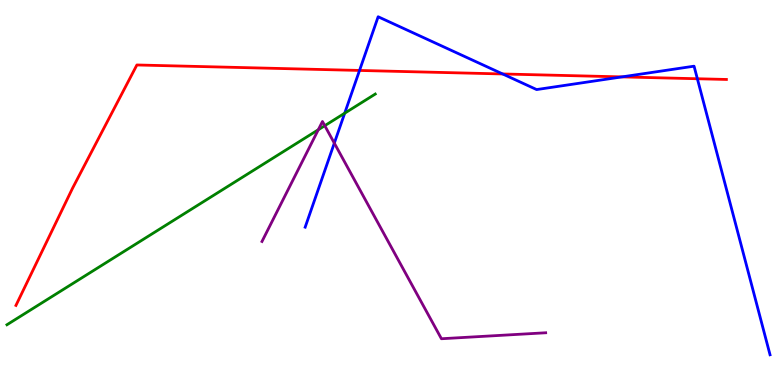[{'lines': ['blue', 'red'], 'intersections': [{'x': 4.64, 'y': 8.17}, {'x': 6.49, 'y': 8.08}, {'x': 8.03, 'y': 8.0}, {'x': 9.0, 'y': 7.95}]}, {'lines': ['green', 'red'], 'intersections': []}, {'lines': ['purple', 'red'], 'intersections': []}, {'lines': ['blue', 'green'], 'intersections': [{'x': 4.45, 'y': 7.06}]}, {'lines': ['blue', 'purple'], 'intersections': [{'x': 4.31, 'y': 6.28}]}, {'lines': ['green', 'purple'], 'intersections': [{'x': 4.11, 'y': 6.63}, {'x': 4.19, 'y': 6.74}]}]